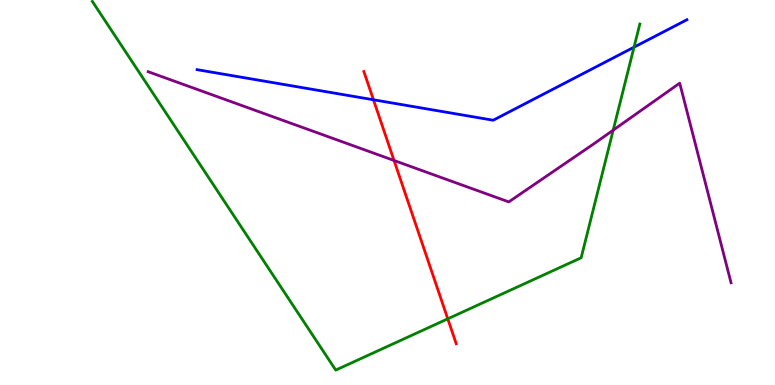[{'lines': ['blue', 'red'], 'intersections': [{'x': 4.82, 'y': 7.41}]}, {'lines': ['green', 'red'], 'intersections': [{'x': 5.78, 'y': 1.72}]}, {'lines': ['purple', 'red'], 'intersections': [{'x': 5.08, 'y': 5.83}]}, {'lines': ['blue', 'green'], 'intersections': [{'x': 8.18, 'y': 8.77}]}, {'lines': ['blue', 'purple'], 'intersections': []}, {'lines': ['green', 'purple'], 'intersections': [{'x': 7.91, 'y': 6.62}]}]